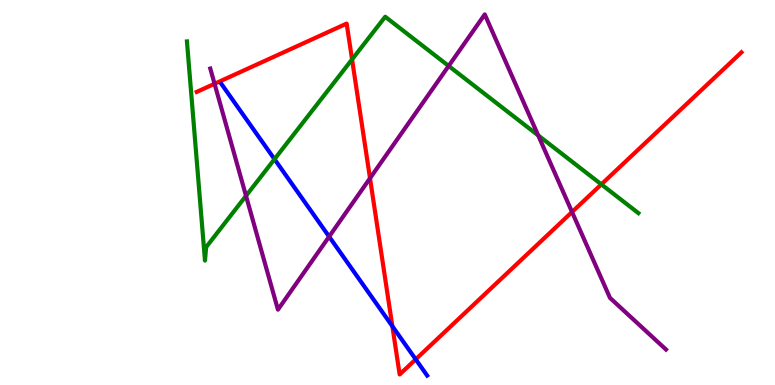[{'lines': ['blue', 'red'], 'intersections': [{'x': 5.06, 'y': 1.53}, {'x': 5.36, 'y': 0.667}]}, {'lines': ['green', 'red'], 'intersections': [{'x': 4.54, 'y': 8.46}, {'x': 7.76, 'y': 5.21}]}, {'lines': ['purple', 'red'], 'intersections': [{'x': 2.77, 'y': 7.82}, {'x': 4.77, 'y': 5.37}, {'x': 7.38, 'y': 4.49}]}, {'lines': ['blue', 'green'], 'intersections': [{'x': 3.54, 'y': 5.87}]}, {'lines': ['blue', 'purple'], 'intersections': [{'x': 4.25, 'y': 3.85}]}, {'lines': ['green', 'purple'], 'intersections': [{'x': 3.17, 'y': 4.91}, {'x': 5.79, 'y': 8.29}, {'x': 6.94, 'y': 6.48}]}]